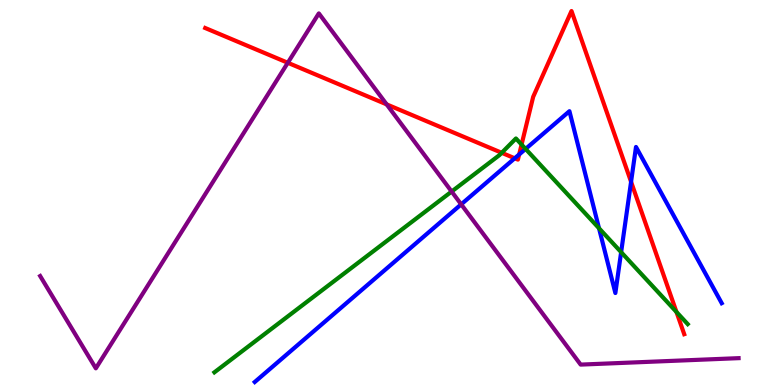[{'lines': ['blue', 'red'], 'intersections': [{'x': 6.64, 'y': 5.89}, {'x': 6.7, 'y': 5.99}, {'x': 8.14, 'y': 5.28}]}, {'lines': ['green', 'red'], 'intersections': [{'x': 6.47, 'y': 6.03}, {'x': 6.73, 'y': 6.25}, {'x': 8.73, 'y': 1.9}]}, {'lines': ['purple', 'red'], 'intersections': [{'x': 3.71, 'y': 8.37}, {'x': 4.99, 'y': 7.29}]}, {'lines': ['blue', 'green'], 'intersections': [{'x': 6.78, 'y': 6.13}, {'x': 7.73, 'y': 4.07}, {'x': 8.01, 'y': 3.45}]}, {'lines': ['blue', 'purple'], 'intersections': [{'x': 5.95, 'y': 4.69}]}, {'lines': ['green', 'purple'], 'intersections': [{'x': 5.83, 'y': 5.02}]}]